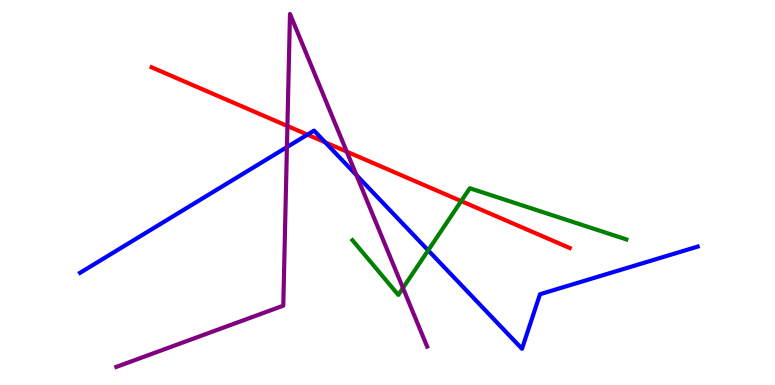[{'lines': ['blue', 'red'], 'intersections': [{'x': 3.97, 'y': 6.5}, {'x': 4.2, 'y': 6.3}]}, {'lines': ['green', 'red'], 'intersections': [{'x': 5.95, 'y': 4.78}]}, {'lines': ['purple', 'red'], 'intersections': [{'x': 3.71, 'y': 6.73}, {'x': 4.47, 'y': 6.06}]}, {'lines': ['blue', 'green'], 'intersections': [{'x': 5.52, 'y': 3.5}]}, {'lines': ['blue', 'purple'], 'intersections': [{'x': 3.7, 'y': 6.18}, {'x': 4.6, 'y': 5.45}]}, {'lines': ['green', 'purple'], 'intersections': [{'x': 5.2, 'y': 2.52}]}]